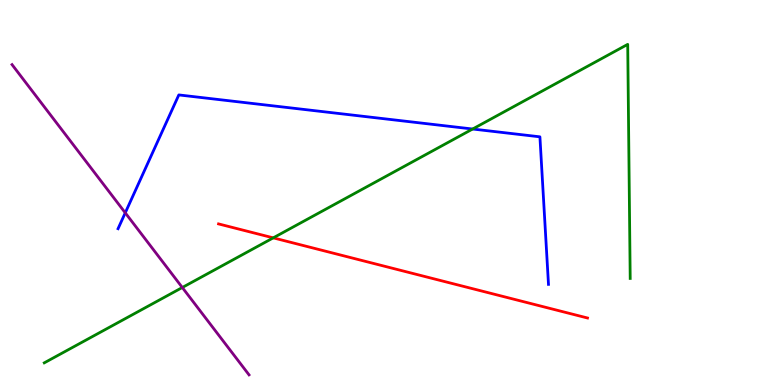[{'lines': ['blue', 'red'], 'intersections': []}, {'lines': ['green', 'red'], 'intersections': [{'x': 3.53, 'y': 3.82}]}, {'lines': ['purple', 'red'], 'intersections': []}, {'lines': ['blue', 'green'], 'intersections': [{'x': 6.1, 'y': 6.65}]}, {'lines': ['blue', 'purple'], 'intersections': [{'x': 1.62, 'y': 4.47}]}, {'lines': ['green', 'purple'], 'intersections': [{'x': 2.35, 'y': 2.53}]}]